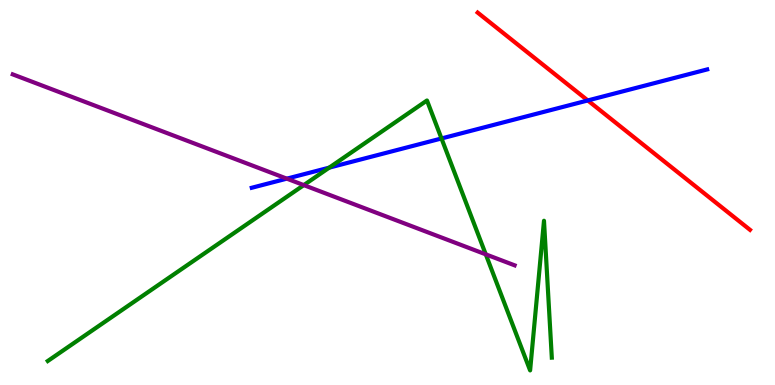[{'lines': ['blue', 'red'], 'intersections': [{'x': 7.58, 'y': 7.39}]}, {'lines': ['green', 'red'], 'intersections': []}, {'lines': ['purple', 'red'], 'intersections': []}, {'lines': ['blue', 'green'], 'intersections': [{'x': 4.25, 'y': 5.65}, {'x': 5.7, 'y': 6.4}]}, {'lines': ['blue', 'purple'], 'intersections': [{'x': 3.7, 'y': 5.36}]}, {'lines': ['green', 'purple'], 'intersections': [{'x': 3.92, 'y': 5.19}, {'x': 6.27, 'y': 3.39}]}]